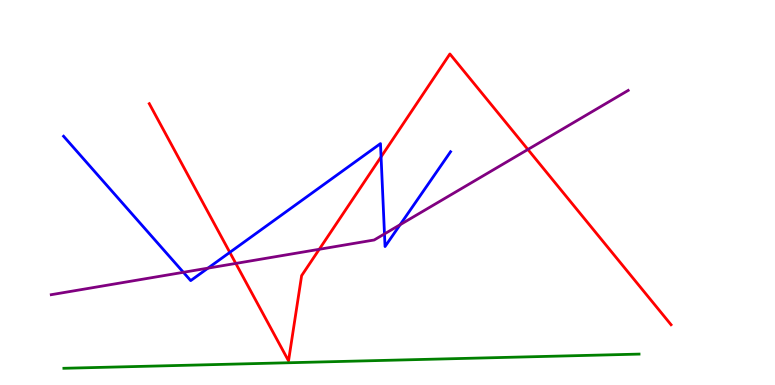[{'lines': ['blue', 'red'], 'intersections': [{'x': 2.97, 'y': 3.44}, {'x': 4.92, 'y': 5.93}]}, {'lines': ['green', 'red'], 'intersections': []}, {'lines': ['purple', 'red'], 'intersections': [{'x': 3.04, 'y': 3.16}, {'x': 4.12, 'y': 3.52}, {'x': 6.81, 'y': 6.12}]}, {'lines': ['blue', 'green'], 'intersections': []}, {'lines': ['blue', 'purple'], 'intersections': [{'x': 2.37, 'y': 2.93}, {'x': 2.68, 'y': 3.04}, {'x': 4.96, 'y': 3.92}, {'x': 5.16, 'y': 4.16}]}, {'lines': ['green', 'purple'], 'intersections': []}]